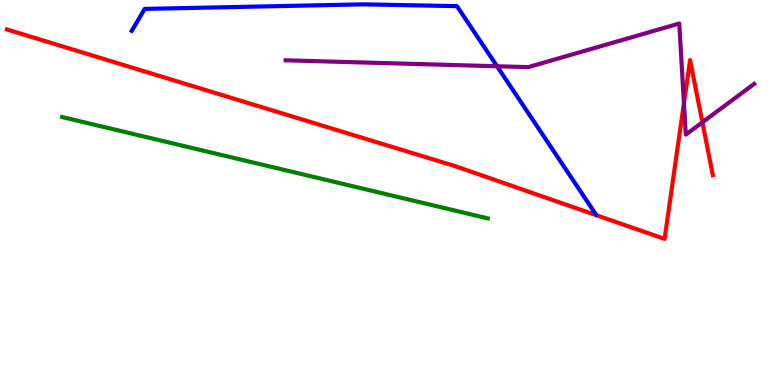[{'lines': ['blue', 'red'], 'intersections': []}, {'lines': ['green', 'red'], 'intersections': []}, {'lines': ['purple', 'red'], 'intersections': [{'x': 8.83, 'y': 7.32}, {'x': 9.06, 'y': 6.82}]}, {'lines': ['blue', 'green'], 'intersections': []}, {'lines': ['blue', 'purple'], 'intersections': [{'x': 6.41, 'y': 8.28}]}, {'lines': ['green', 'purple'], 'intersections': []}]